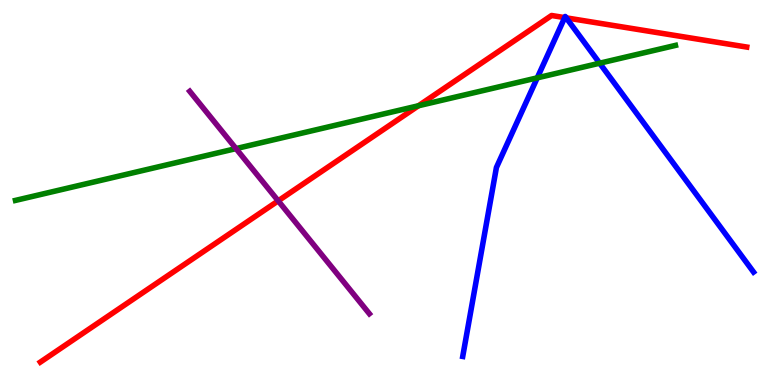[{'lines': ['blue', 'red'], 'intersections': [{'x': 7.29, 'y': 9.54}, {'x': 7.31, 'y': 9.54}]}, {'lines': ['green', 'red'], 'intersections': [{'x': 5.4, 'y': 7.25}]}, {'lines': ['purple', 'red'], 'intersections': [{'x': 3.59, 'y': 4.78}]}, {'lines': ['blue', 'green'], 'intersections': [{'x': 6.93, 'y': 7.98}, {'x': 7.74, 'y': 8.36}]}, {'lines': ['blue', 'purple'], 'intersections': []}, {'lines': ['green', 'purple'], 'intersections': [{'x': 3.05, 'y': 6.14}]}]